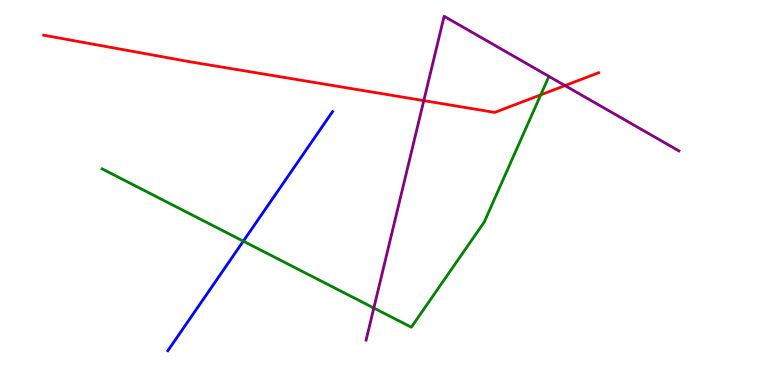[{'lines': ['blue', 'red'], 'intersections': []}, {'lines': ['green', 'red'], 'intersections': [{'x': 6.98, 'y': 7.54}]}, {'lines': ['purple', 'red'], 'intersections': [{'x': 5.47, 'y': 7.39}, {'x': 7.29, 'y': 7.78}]}, {'lines': ['blue', 'green'], 'intersections': [{'x': 3.14, 'y': 3.74}]}, {'lines': ['blue', 'purple'], 'intersections': []}, {'lines': ['green', 'purple'], 'intersections': [{'x': 4.82, 'y': 2.0}]}]